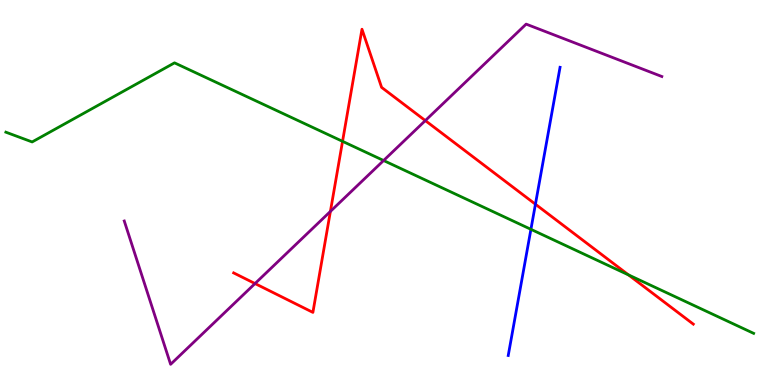[{'lines': ['blue', 'red'], 'intersections': [{'x': 6.91, 'y': 4.7}]}, {'lines': ['green', 'red'], 'intersections': [{'x': 4.42, 'y': 6.33}, {'x': 8.11, 'y': 2.86}]}, {'lines': ['purple', 'red'], 'intersections': [{'x': 3.29, 'y': 2.64}, {'x': 4.26, 'y': 4.51}, {'x': 5.49, 'y': 6.87}]}, {'lines': ['blue', 'green'], 'intersections': [{'x': 6.85, 'y': 4.04}]}, {'lines': ['blue', 'purple'], 'intersections': []}, {'lines': ['green', 'purple'], 'intersections': [{'x': 4.95, 'y': 5.83}]}]